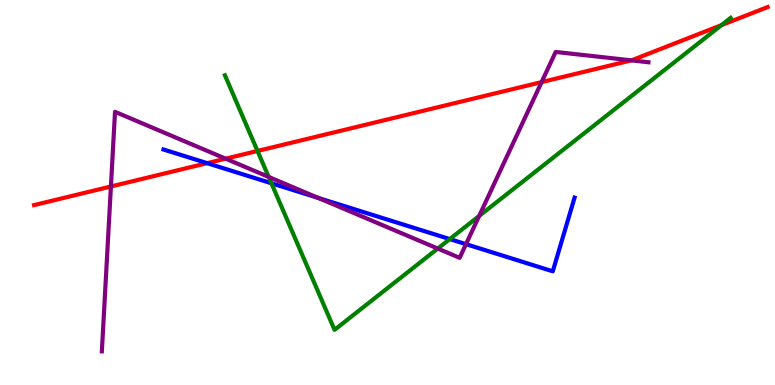[{'lines': ['blue', 'red'], 'intersections': [{'x': 2.67, 'y': 5.76}]}, {'lines': ['green', 'red'], 'intersections': [{'x': 3.32, 'y': 6.08}, {'x': 9.31, 'y': 9.35}]}, {'lines': ['purple', 'red'], 'intersections': [{'x': 1.43, 'y': 5.16}, {'x': 2.91, 'y': 5.88}, {'x': 6.99, 'y': 7.87}, {'x': 8.15, 'y': 8.43}]}, {'lines': ['blue', 'green'], 'intersections': [{'x': 3.5, 'y': 5.24}, {'x': 5.8, 'y': 3.79}]}, {'lines': ['blue', 'purple'], 'intersections': [{'x': 4.11, 'y': 4.86}, {'x': 6.01, 'y': 3.66}]}, {'lines': ['green', 'purple'], 'intersections': [{'x': 3.47, 'y': 5.4}, {'x': 5.65, 'y': 3.54}, {'x': 6.18, 'y': 4.39}]}]